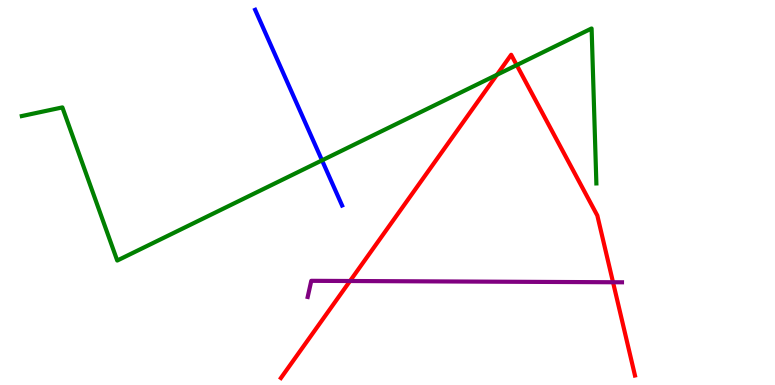[{'lines': ['blue', 'red'], 'intersections': []}, {'lines': ['green', 'red'], 'intersections': [{'x': 6.41, 'y': 8.06}, {'x': 6.67, 'y': 8.31}]}, {'lines': ['purple', 'red'], 'intersections': [{'x': 4.52, 'y': 2.7}, {'x': 7.91, 'y': 2.67}]}, {'lines': ['blue', 'green'], 'intersections': [{'x': 4.16, 'y': 5.84}]}, {'lines': ['blue', 'purple'], 'intersections': []}, {'lines': ['green', 'purple'], 'intersections': []}]